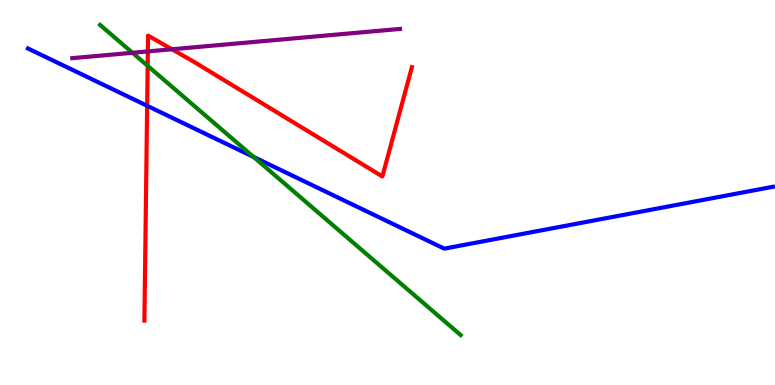[{'lines': ['blue', 'red'], 'intersections': [{'x': 1.9, 'y': 7.25}]}, {'lines': ['green', 'red'], 'intersections': [{'x': 1.91, 'y': 8.29}]}, {'lines': ['purple', 'red'], 'intersections': [{'x': 1.91, 'y': 8.66}, {'x': 2.22, 'y': 8.72}]}, {'lines': ['blue', 'green'], 'intersections': [{'x': 3.27, 'y': 5.92}]}, {'lines': ['blue', 'purple'], 'intersections': []}, {'lines': ['green', 'purple'], 'intersections': [{'x': 1.71, 'y': 8.63}]}]